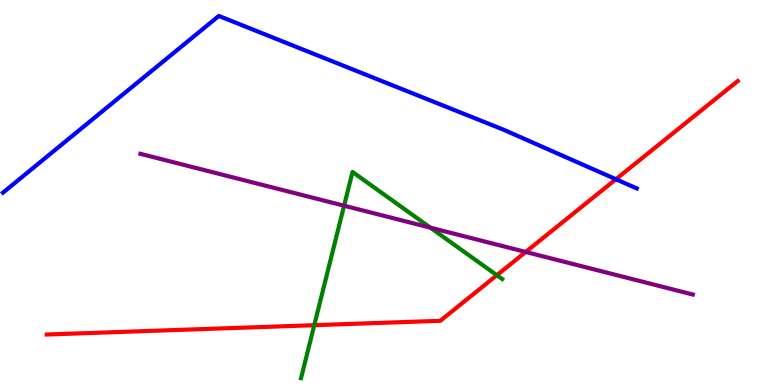[{'lines': ['blue', 'red'], 'intersections': [{'x': 7.95, 'y': 5.34}]}, {'lines': ['green', 'red'], 'intersections': [{'x': 4.05, 'y': 1.55}, {'x': 6.41, 'y': 2.85}]}, {'lines': ['purple', 'red'], 'intersections': [{'x': 6.78, 'y': 3.46}]}, {'lines': ['blue', 'green'], 'intersections': []}, {'lines': ['blue', 'purple'], 'intersections': []}, {'lines': ['green', 'purple'], 'intersections': [{'x': 4.44, 'y': 4.66}, {'x': 5.55, 'y': 4.09}]}]